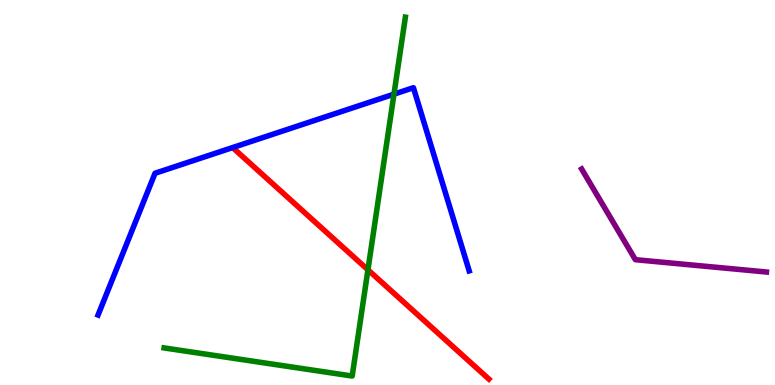[{'lines': ['blue', 'red'], 'intersections': []}, {'lines': ['green', 'red'], 'intersections': [{'x': 4.75, 'y': 2.99}]}, {'lines': ['purple', 'red'], 'intersections': []}, {'lines': ['blue', 'green'], 'intersections': [{'x': 5.08, 'y': 7.55}]}, {'lines': ['blue', 'purple'], 'intersections': []}, {'lines': ['green', 'purple'], 'intersections': []}]